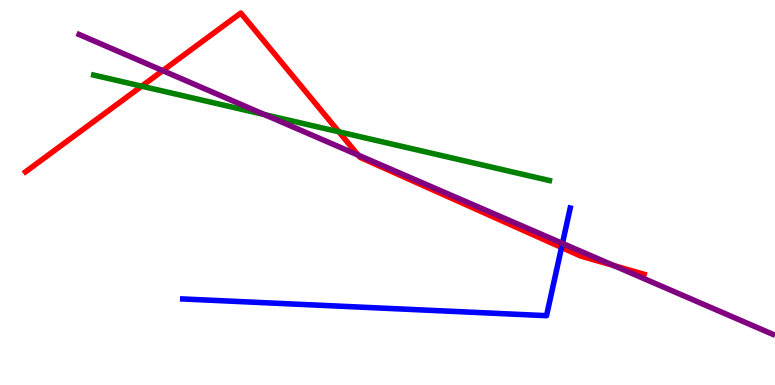[{'lines': ['blue', 'red'], 'intersections': [{'x': 7.25, 'y': 3.57}]}, {'lines': ['green', 'red'], 'intersections': [{'x': 1.83, 'y': 7.76}, {'x': 4.37, 'y': 6.58}]}, {'lines': ['purple', 'red'], 'intersections': [{'x': 2.1, 'y': 8.17}, {'x': 4.62, 'y': 5.97}, {'x': 7.92, 'y': 3.1}]}, {'lines': ['blue', 'green'], 'intersections': []}, {'lines': ['blue', 'purple'], 'intersections': [{'x': 7.26, 'y': 3.68}]}, {'lines': ['green', 'purple'], 'intersections': [{'x': 3.41, 'y': 7.02}]}]